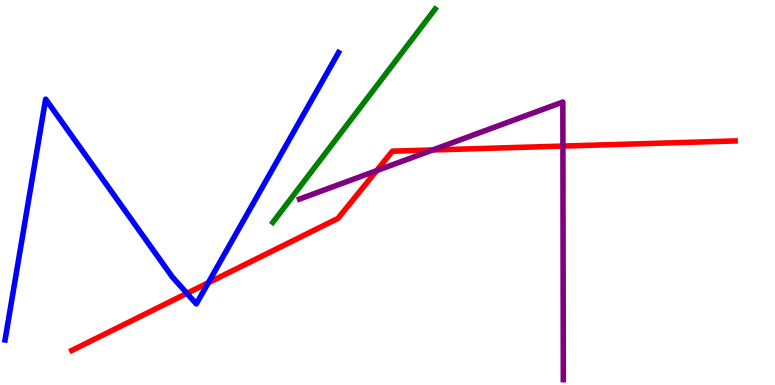[{'lines': ['blue', 'red'], 'intersections': [{'x': 2.41, 'y': 2.38}, {'x': 2.69, 'y': 2.66}]}, {'lines': ['green', 'red'], 'intersections': []}, {'lines': ['purple', 'red'], 'intersections': [{'x': 4.86, 'y': 5.57}, {'x': 5.58, 'y': 6.1}, {'x': 7.26, 'y': 6.21}]}, {'lines': ['blue', 'green'], 'intersections': []}, {'lines': ['blue', 'purple'], 'intersections': []}, {'lines': ['green', 'purple'], 'intersections': []}]